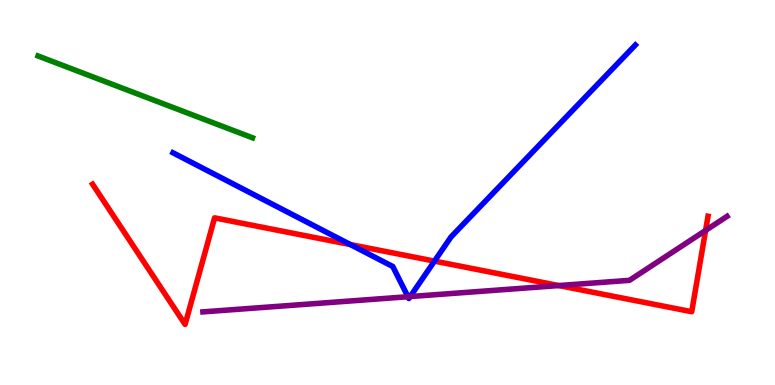[{'lines': ['blue', 'red'], 'intersections': [{'x': 4.52, 'y': 3.65}, {'x': 5.61, 'y': 3.22}]}, {'lines': ['green', 'red'], 'intersections': []}, {'lines': ['purple', 'red'], 'intersections': [{'x': 7.21, 'y': 2.58}, {'x': 9.1, 'y': 4.01}]}, {'lines': ['blue', 'green'], 'intersections': []}, {'lines': ['blue', 'purple'], 'intersections': [{'x': 5.26, 'y': 2.29}, {'x': 5.29, 'y': 2.3}]}, {'lines': ['green', 'purple'], 'intersections': []}]